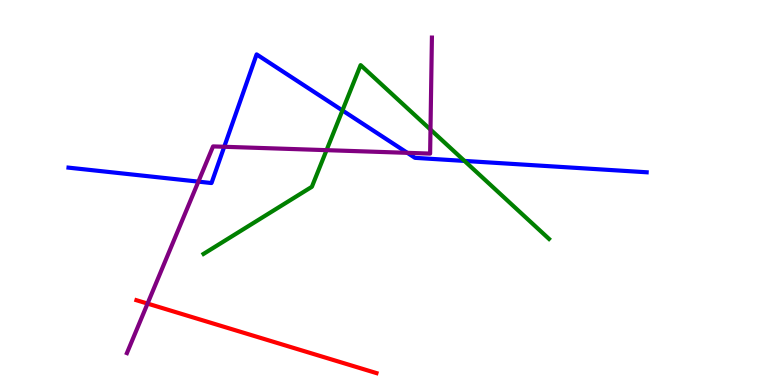[{'lines': ['blue', 'red'], 'intersections': []}, {'lines': ['green', 'red'], 'intersections': []}, {'lines': ['purple', 'red'], 'intersections': [{'x': 1.9, 'y': 2.11}]}, {'lines': ['blue', 'green'], 'intersections': [{'x': 4.42, 'y': 7.13}, {'x': 5.99, 'y': 5.82}]}, {'lines': ['blue', 'purple'], 'intersections': [{'x': 2.56, 'y': 5.28}, {'x': 2.89, 'y': 6.19}, {'x': 5.26, 'y': 6.03}]}, {'lines': ['green', 'purple'], 'intersections': [{'x': 4.21, 'y': 6.1}, {'x': 5.55, 'y': 6.63}]}]